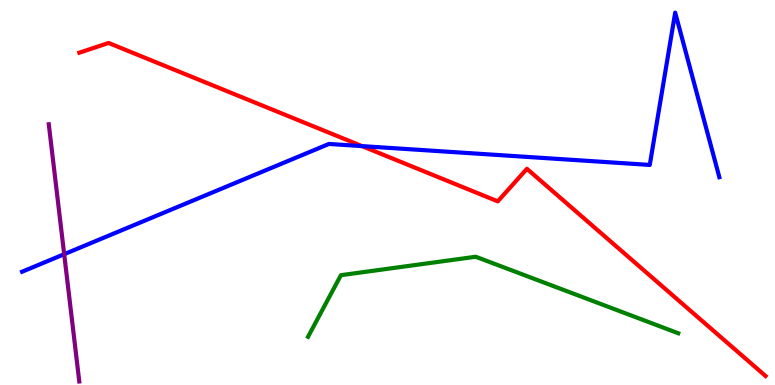[{'lines': ['blue', 'red'], 'intersections': [{'x': 4.67, 'y': 6.2}]}, {'lines': ['green', 'red'], 'intersections': []}, {'lines': ['purple', 'red'], 'intersections': []}, {'lines': ['blue', 'green'], 'intersections': []}, {'lines': ['blue', 'purple'], 'intersections': [{'x': 0.828, 'y': 3.4}]}, {'lines': ['green', 'purple'], 'intersections': []}]